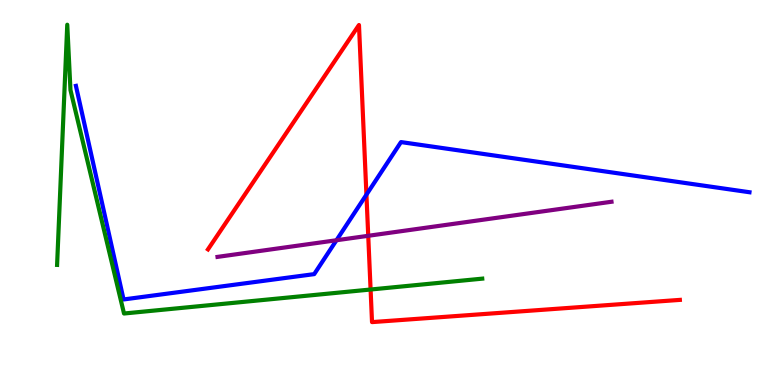[{'lines': ['blue', 'red'], 'intersections': [{'x': 4.73, 'y': 4.94}]}, {'lines': ['green', 'red'], 'intersections': [{'x': 4.78, 'y': 2.48}]}, {'lines': ['purple', 'red'], 'intersections': [{'x': 4.75, 'y': 3.88}]}, {'lines': ['blue', 'green'], 'intersections': []}, {'lines': ['blue', 'purple'], 'intersections': [{'x': 4.34, 'y': 3.76}]}, {'lines': ['green', 'purple'], 'intersections': []}]